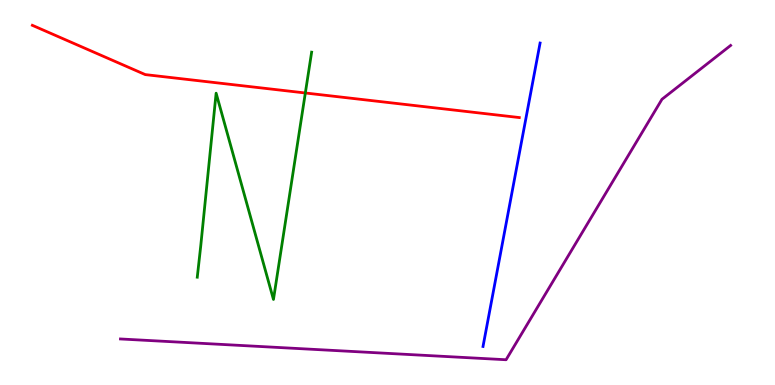[{'lines': ['blue', 'red'], 'intersections': []}, {'lines': ['green', 'red'], 'intersections': [{'x': 3.94, 'y': 7.58}]}, {'lines': ['purple', 'red'], 'intersections': []}, {'lines': ['blue', 'green'], 'intersections': []}, {'lines': ['blue', 'purple'], 'intersections': []}, {'lines': ['green', 'purple'], 'intersections': []}]